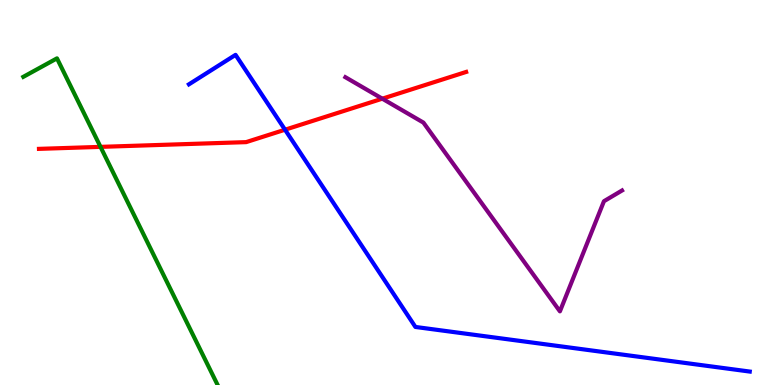[{'lines': ['blue', 'red'], 'intersections': [{'x': 3.68, 'y': 6.63}]}, {'lines': ['green', 'red'], 'intersections': [{'x': 1.3, 'y': 6.19}]}, {'lines': ['purple', 'red'], 'intersections': [{'x': 4.93, 'y': 7.44}]}, {'lines': ['blue', 'green'], 'intersections': []}, {'lines': ['blue', 'purple'], 'intersections': []}, {'lines': ['green', 'purple'], 'intersections': []}]